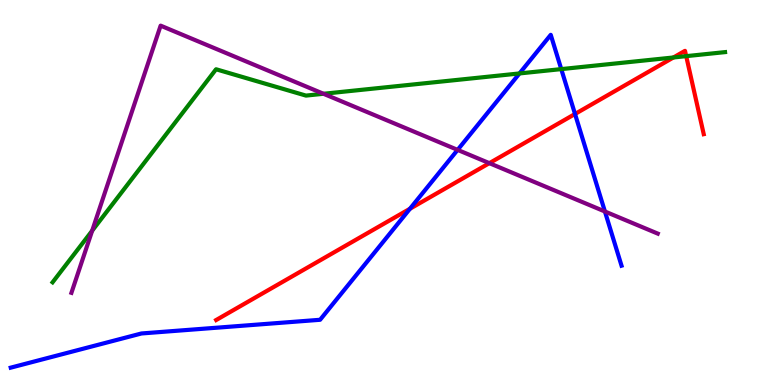[{'lines': ['blue', 'red'], 'intersections': [{'x': 5.29, 'y': 4.58}, {'x': 7.42, 'y': 7.04}]}, {'lines': ['green', 'red'], 'intersections': [{'x': 8.69, 'y': 8.51}, {'x': 8.85, 'y': 8.54}]}, {'lines': ['purple', 'red'], 'intersections': [{'x': 6.31, 'y': 5.76}]}, {'lines': ['blue', 'green'], 'intersections': [{'x': 6.7, 'y': 8.09}, {'x': 7.24, 'y': 8.2}]}, {'lines': ['blue', 'purple'], 'intersections': [{'x': 5.9, 'y': 6.11}, {'x': 7.81, 'y': 4.51}]}, {'lines': ['green', 'purple'], 'intersections': [{'x': 1.19, 'y': 4.01}, {'x': 4.17, 'y': 7.56}]}]